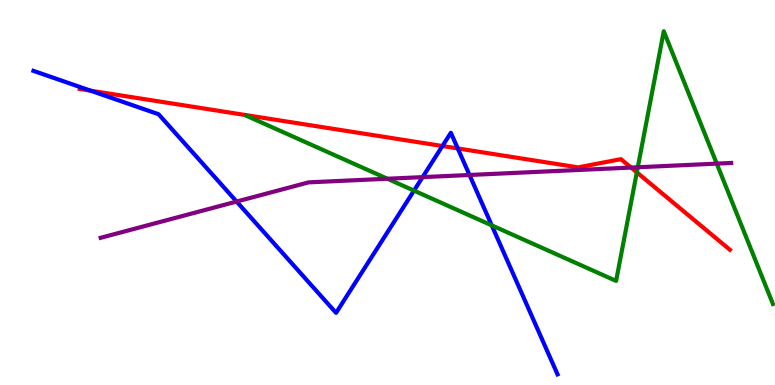[{'lines': ['blue', 'red'], 'intersections': [{'x': 1.17, 'y': 7.64}, {'x': 5.71, 'y': 6.21}, {'x': 5.91, 'y': 6.14}]}, {'lines': ['green', 'red'], 'intersections': [{'x': 8.22, 'y': 5.52}]}, {'lines': ['purple', 'red'], 'intersections': [{'x': 8.14, 'y': 5.65}]}, {'lines': ['blue', 'green'], 'intersections': [{'x': 5.34, 'y': 5.05}, {'x': 6.35, 'y': 4.15}]}, {'lines': ['blue', 'purple'], 'intersections': [{'x': 3.05, 'y': 4.76}, {'x': 5.45, 'y': 5.4}, {'x': 6.06, 'y': 5.46}]}, {'lines': ['green', 'purple'], 'intersections': [{'x': 5.0, 'y': 5.36}, {'x': 8.23, 'y': 5.66}, {'x': 9.25, 'y': 5.75}]}]